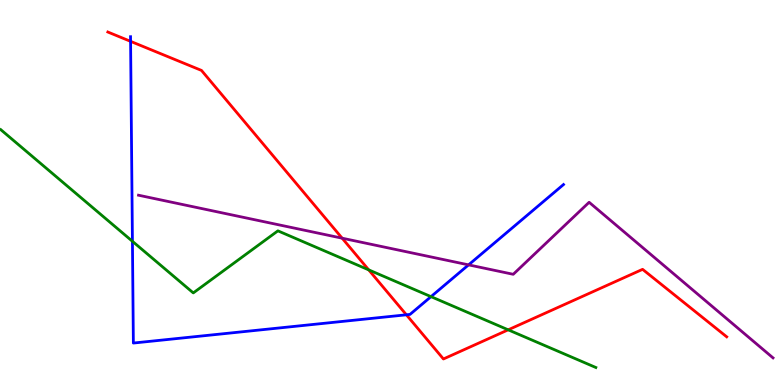[{'lines': ['blue', 'red'], 'intersections': [{'x': 1.68, 'y': 8.93}, {'x': 5.24, 'y': 1.82}]}, {'lines': ['green', 'red'], 'intersections': [{'x': 4.76, 'y': 2.99}, {'x': 6.56, 'y': 1.43}]}, {'lines': ['purple', 'red'], 'intersections': [{'x': 4.41, 'y': 3.81}]}, {'lines': ['blue', 'green'], 'intersections': [{'x': 1.71, 'y': 3.73}, {'x': 5.56, 'y': 2.29}]}, {'lines': ['blue', 'purple'], 'intersections': [{'x': 6.05, 'y': 3.12}]}, {'lines': ['green', 'purple'], 'intersections': []}]